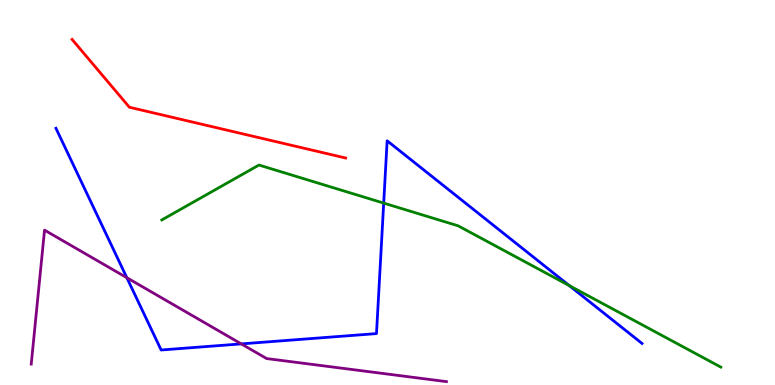[{'lines': ['blue', 'red'], 'intersections': []}, {'lines': ['green', 'red'], 'intersections': []}, {'lines': ['purple', 'red'], 'intersections': []}, {'lines': ['blue', 'green'], 'intersections': [{'x': 4.95, 'y': 4.72}, {'x': 7.35, 'y': 2.58}]}, {'lines': ['blue', 'purple'], 'intersections': [{'x': 1.64, 'y': 2.79}, {'x': 3.11, 'y': 1.07}]}, {'lines': ['green', 'purple'], 'intersections': []}]